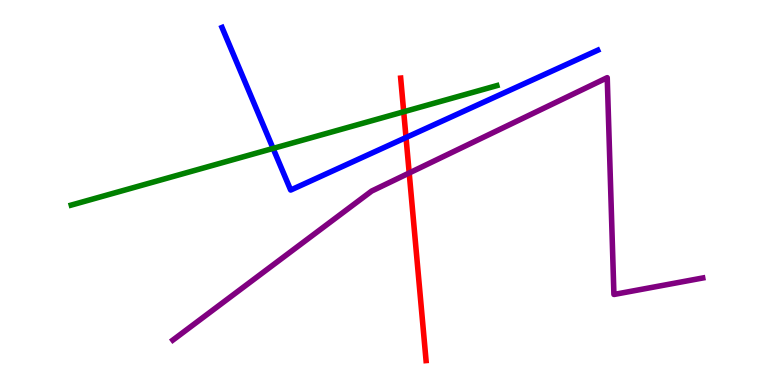[{'lines': ['blue', 'red'], 'intersections': [{'x': 5.24, 'y': 6.43}]}, {'lines': ['green', 'red'], 'intersections': [{'x': 5.21, 'y': 7.1}]}, {'lines': ['purple', 'red'], 'intersections': [{'x': 5.28, 'y': 5.51}]}, {'lines': ['blue', 'green'], 'intersections': [{'x': 3.52, 'y': 6.14}]}, {'lines': ['blue', 'purple'], 'intersections': []}, {'lines': ['green', 'purple'], 'intersections': []}]